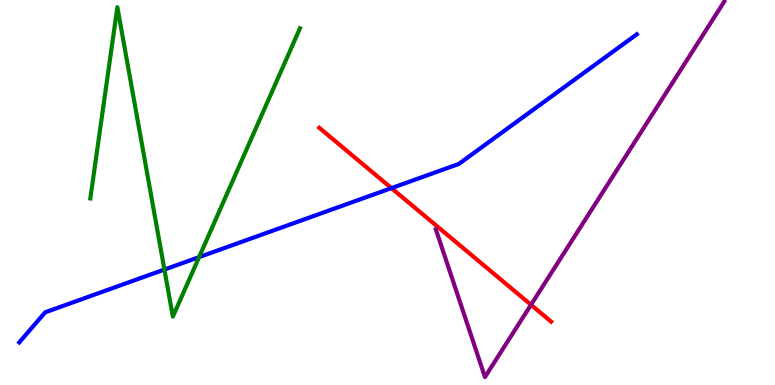[{'lines': ['blue', 'red'], 'intersections': [{'x': 5.05, 'y': 5.11}]}, {'lines': ['green', 'red'], 'intersections': []}, {'lines': ['purple', 'red'], 'intersections': [{'x': 6.85, 'y': 2.08}]}, {'lines': ['blue', 'green'], 'intersections': [{'x': 2.12, 'y': 3.0}, {'x': 2.57, 'y': 3.32}]}, {'lines': ['blue', 'purple'], 'intersections': []}, {'lines': ['green', 'purple'], 'intersections': []}]